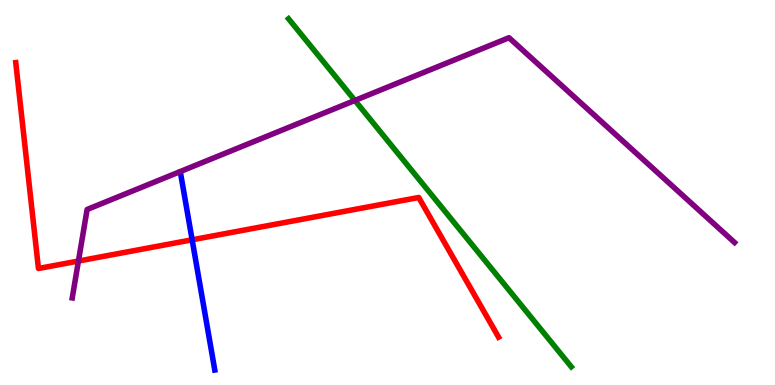[{'lines': ['blue', 'red'], 'intersections': [{'x': 2.48, 'y': 3.77}]}, {'lines': ['green', 'red'], 'intersections': []}, {'lines': ['purple', 'red'], 'intersections': [{'x': 1.01, 'y': 3.22}]}, {'lines': ['blue', 'green'], 'intersections': []}, {'lines': ['blue', 'purple'], 'intersections': []}, {'lines': ['green', 'purple'], 'intersections': [{'x': 4.58, 'y': 7.39}]}]